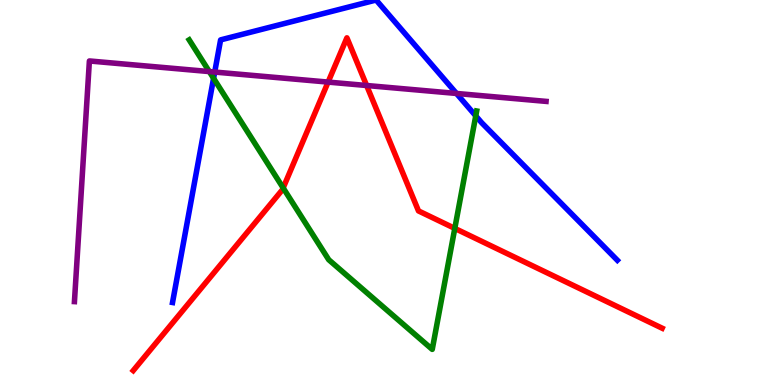[{'lines': ['blue', 'red'], 'intersections': []}, {'lines': ['green', 'red'], 'intersections': [{'x': 3.65, 'y': 5.12}, {'x': 5.87, 'y': 4.07}]}, {'lines': ['purple', 'red'], 'intersections': [{'x': 4.23, 'y': 7.87}, {'x': 4.73, 'y': 7.78}]}, {'lines': ['blue', 'green'], 'intersections': [{'x': 2.76, 'y': 7.97}, {'x': 6.14, 'y': 6.99}]}, {'lines': ['blue', 'purple'], 'intersections': [{'x': 2.77, 'y': 8.13}, {'x': 5.89, 'y': 7.57}]}, {'lines': ['green', 'purple'], 'intersections': [{'x': 2.7, 'y': 8.14}]}]